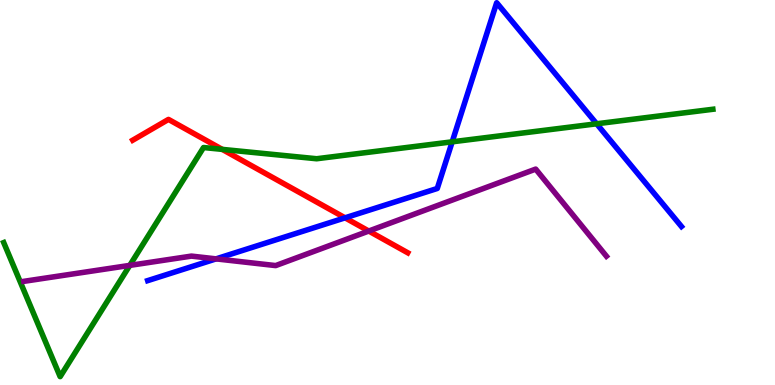[{'lines': ['blue', 'red'], 'intersections': [{'x': 4.45, 'y': 4.34}]}, {'lines': ['green', 'red'], 'intersections': [{'x': 2.87, 'y': 6.12}]}, {'lines': ['purple', 'red'], 'intersections': [{'x': 4.76, 'y': 4.0}]}, {'lines': ['blue', 'green'], 'intersections': [{'x': 5.83, 'y': 6.32}, {'x': 7.7, 'y': 6.78}]}, {'lines': ['blue', 'purple'], 'intersections': [{'x': 2.79, 'y': 3.28}]}, {'lines': ['green', 'purple'], 'intersections': [{'x': 1.67, 'y': 3.11}]}]